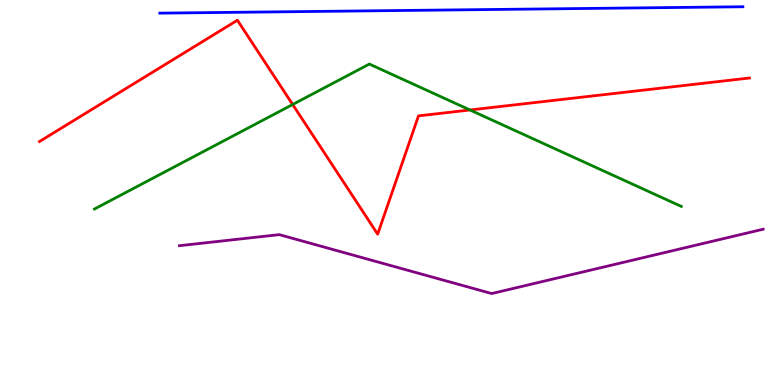[{'lines': ['blue', 'red'], 'intersections': []}, {'lines': ['green', 'red'], 'intersections': [{'x': 3.78, 'y': 7.29}, {'x': 6.06, 'y': 7.14}]}, {'lines': ['purple', 'red'], 'intersections': []}, {'lines': ['blue', 'green'], 'intersections': []}, {'lines': ['blue', 'purple'], 'intersections': []}, {'lines': ['green', 'purple'], 'intersections': []}]